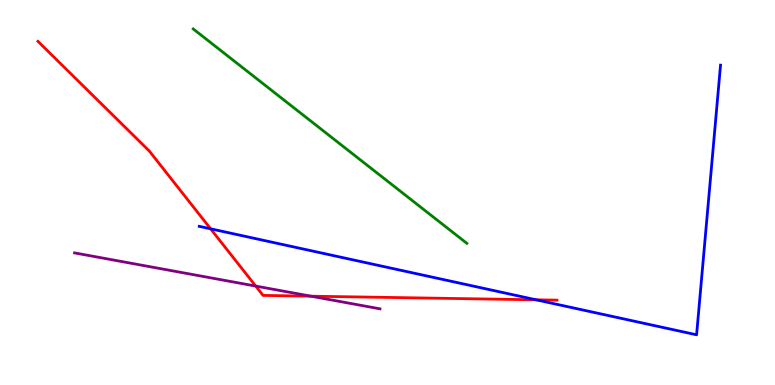[{'lines': ['blue', 'red'], 'intersections': [{'x': 2.72, 'y': 4.06}, {'x': 6.92, 'y': 2.21}]}, {'lines': ['green', 'red'], 'intersections': []}, {'lines': ['purple', 'red'], 'intersections': [{'x': 3.3, 'y': 2.57}, {'x': 4.01, 'y': 2.31}]}, {'lines': ['blue', 'green'], 'intersections': []}, {'lines': ['blue', 'purple'], 'intersections': []}, {'lines': ['green', 'purple'], 'intersections': []}]